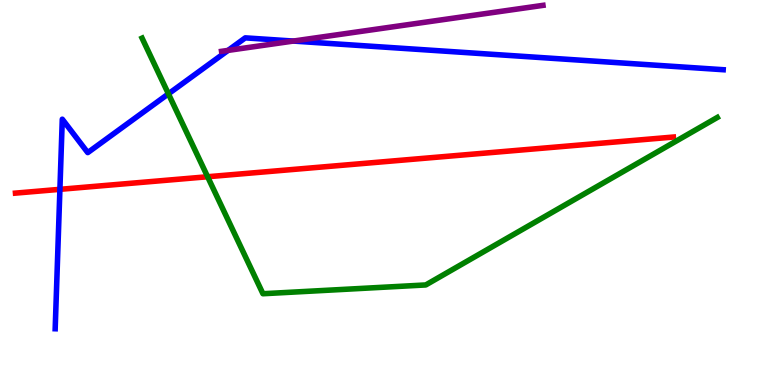[{'lines': ['blue', 'red'], 'intersections': [{'x': 0.773, 'y': 5.08}]}, {'lines': ['green', 'red'], 'intersections': [{'x': 2.68, 'y': 5.41}]}, {'lines': ['purple', 'red'], 'intersections': []}, {'lines': ['blue', 'green'], 'intersections': [{'x': 2.17, 'y': 7.56}]}, {'lines': ['blue', 'purple'], 'intersections': [{'x': 2.94, 'y': 8.69}, {'x': 3.78, 'y': 8.93}]}, {'lines': ['green', 'purple'], 'intersections': []}]